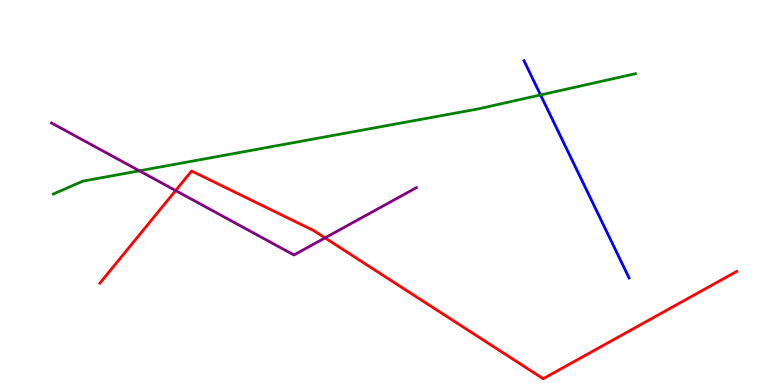[{'lines': ['blue', 'red'], 'intersections': []}, {'lines': ['green', 'red'], 'intersections': []}, {'lines': ['purple', 'red'], 'intersections': [{'x': 2.27, 'y': 5.05}, {'x': 4.19, 'y': 3.82}]}, {'lines': ['blue', 'green'], 'intersections': [{'x': 6.97, 'y': 7.53}]}, {'lines': ['blue', 'purple'], 'intersections': []}, {'lines': ['green', 'purple'], 'intersections': [{'x': 1.8, 'y': 5.56}]}]